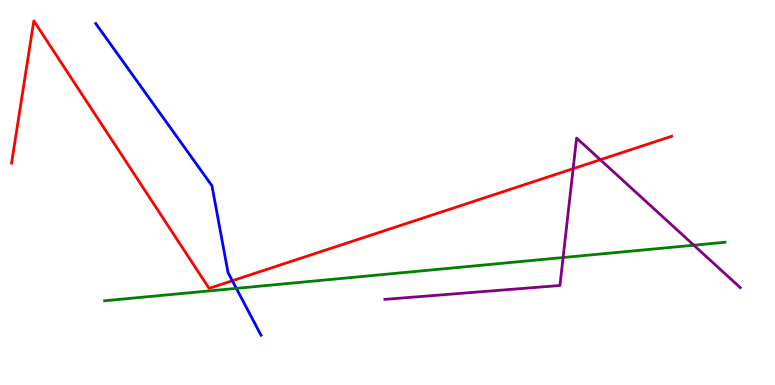[{'lines': ['blue', 'red'], 'intersections': [{'x': 3.0, 'y': 2.71}]}, {'lines': ['green', 'red'], 'intersections': []}, {'lines': ['purple', 'red'], 'intersections': [{'x': 7.4, 'y': 5.62}, {'x': 7.75, 'y': 5.85}]}, {'lines': ['blue', 'green'], 'intersections': [{'x': 3.05, 'y': 2.51}]}, {'lines': ['blue', 'purple'], 'intersections': []}, {'lines': ['green', 'purple'], 'intersections': [{'x': 7.27, 'y': 3.31}, {'x': 8.95, 'y': 3.63}]}]